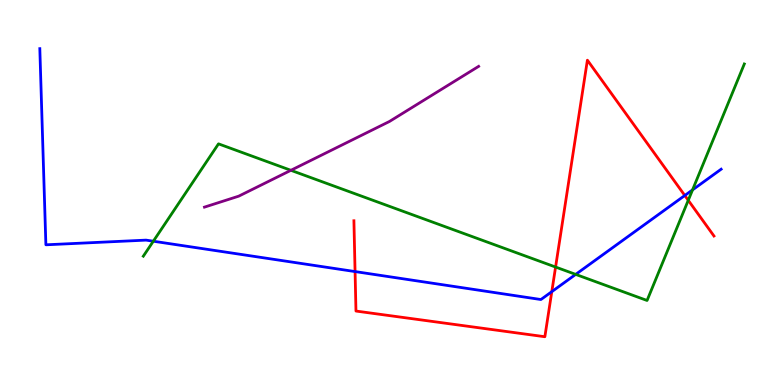[{'lines': ['blue', 'red'], 'intersections': [{'x': 4.58, 'y': 2.95}, {'x': 7.12, 'y': 2.42}, {'x': 8.84, 'y': 4.92}]}, {'lines': ['green', 'red'], 'intersections': [{'x': 7.17, 'y': 3.06}, {'x': 8.88, 'y': 4.8}]}, {'lines': ['purple', 'red'], 'intersections': []}, {'lines': ['blue', 'green'], 'intersections': [{'x': 1.98, 'y': 3.73}, {'x': 7.43, 'y': 2.87}, {'x': 8.94, 'y': 5.07}]}, {'lines': ['blue', 'purple'], 'intersections': []}, {'lines': ['green', 'purple'], 'intersections': [{'x': 3.75, 'y': 5.58}]}]